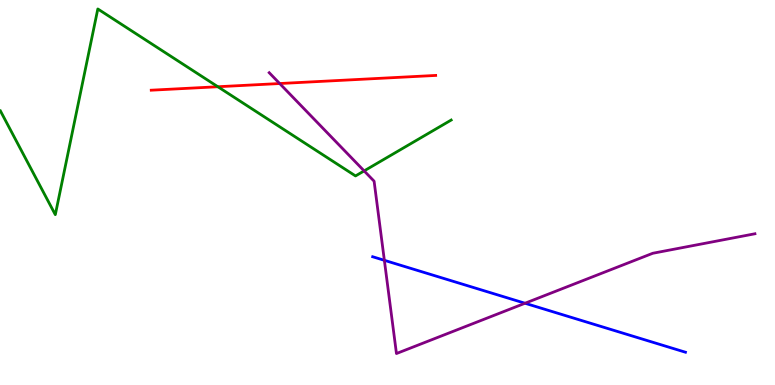[{'lines': ['blue', 'red'], 'intersections': []}, {'lines': ['green', 'red'], 'intersections': [{'x': 2.81, 'y': 7.75}]}, {'lines': ['purple', 'red'], 'intersections': [{'x': 3.61, 'y': 7.83}]}, {'lines': ['blue', 'green'], 'intersections': []}, {'lines': ['blue', 'purple'], 'intersections': [{'x': 4.96, 'y': 3.24}, {'x': 6.77, 'y': 2.12}]}, {'lines': ['green', 'purple'], 'intersections': [{'x': 4.7, 'y': 5.56}]}]